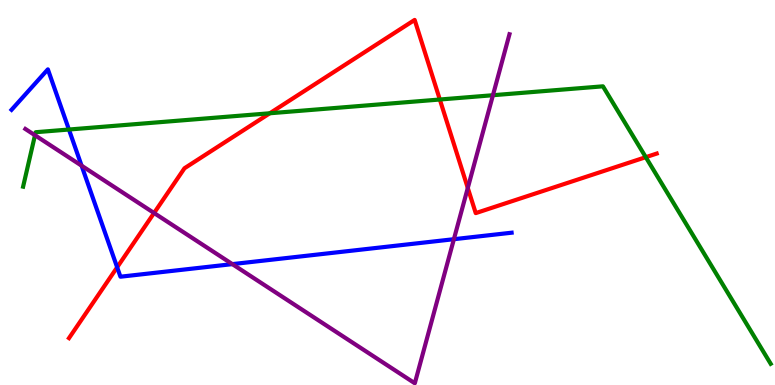[{'lines': ['blue', 'red'], 'intersections': [{'x': 1.51, 'y': 3.06}]}, {'lines': ['green', 'red'], 'intersections': [{'x': 3.48, 'y': 7.06}, {'x': 5.68, 'y': 7.42}, {'x': 8.33, 'y': 5.92}]}, {'lines': ['purple', 'red'], 'intersections': [{'x': 1.99, 'y': 4.47}, {'x': 6.04, 'y': 5.12}]}, {'lines': ['blue', 'green'], 'intersections': [{'x': 0.889, 'y': 6.64}]}, {'lines': ['blue', 'purple'], 'intersections': [{'x': 1.05, 'y': 5.7}, {'x': 3.0, 'y': 3.14}, {'x': 5.86, 'y': 3.79}]}, {'lines': ['green', 'purple'], 'intersections': [{'x': 0.451, 'y': 6.49}, {'x': 6.36, 'y': 7.53}]}]